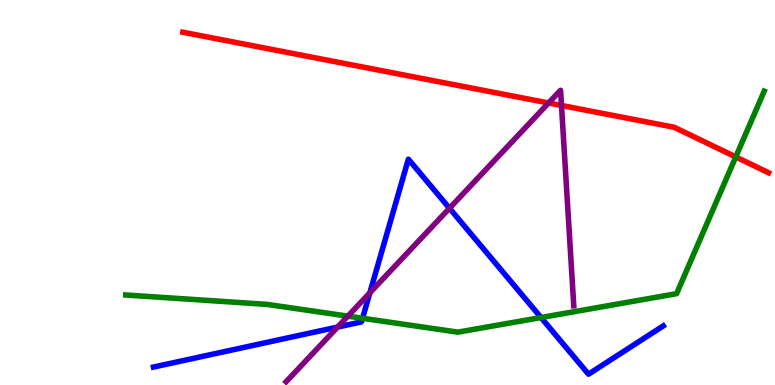[{'lines': ['blue', 'red'], 'intersections': []}, {'lines': ['green', 'red'], 'intersections': [{'x': 9.49, 'y': 5.92}]}, {'lines': ['purple', 'red'], 'intersections': [{'x': 7.08, 'y': 7.33}, {'x': 7.24, 'y': 7.26}]}, {'lines': ['blue', 'green'], 'intersections': [{'x': 4.68, 'y': 1.73}, {'x': 6.98, 'y': 1.75}]}, {'lines': ['blue', 'purple'], 'intersections': [{'x': 4.36, 'y': 1.5}, {'x': 4.77, 'y': 2.4}, {'x': 5.8, 'y': 4.59}]}, {'lines': ['green', 'purple'], 'intersections': [{'x': 4.49, 'y': 1.79}]}]